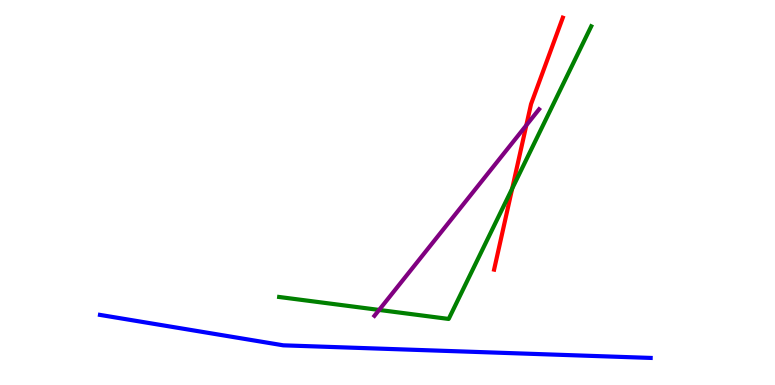[{'lines': ['blue', 'red'], 'intersections': []}, {'lines': ['green', 'red'], 'intersections': [{'x': 6.61, 'y': 5.1}]}, {'lines': ['purple', 'red'], 'intersections': [{'x': 6.79, 'y': 6.75}]}, {'lines': ['blue', 'green'], 'intersections': []}, {'lines': ['blue', 'purple'], 'intersections': []}, {'lines': ['green', 'purple'], 'intersections': [{'x': 4.89, 'y': 1.95}]}]